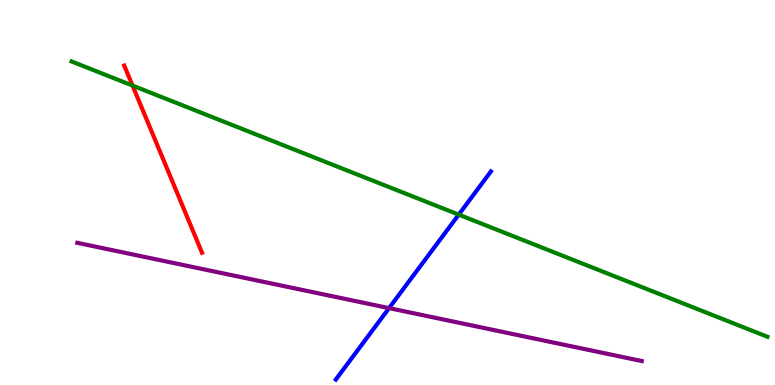[{'lines': ['blue', 'red'], 'intersections': []}, {'lines': ['green', 'red'], 'intersections': [{'x': 1.71, 'y': 7.78}]}, {'lines': ['purple', 'red'], 'intersections': []}, {'lines': ['blue', 'green'], 'intersections': [{'x': 5.92, 'y': 4.43}]}, {'lines': ['blue', 'purple'], 'intersections': [{'x': 5.02, 'y': 2.0}]}, {'lines': ['green', 'purple'], 'intersections': []}]